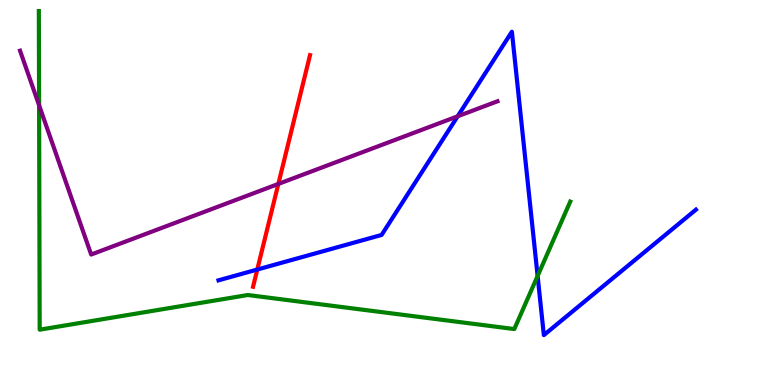[{'lines': ['blue', 'red'], 'intersections': [{'x': 3.32, 'y': 3.0}]}, {'lines': ['green', 'red'], 'intersections': []}, {'lines': ['purple', 'red'], 'intersections': [{'x': 3.59, 'y': 5.22}]}, {'lines': ['blue', 'green'], 'intersections': [{'x': 6.94, 'y': 2.83}]}, {'lines': ['blue', 'purple'], 'intersections': [{'x': 5.91, 'y': 6.98}]}, {'lines': ['green', 'purple'], 'intersections': [{'x': 0.504, 'y': 7.27}]}]